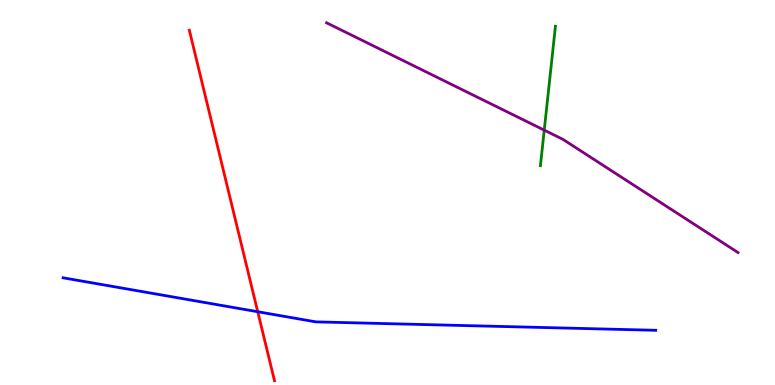[{'lines': ['blue', 'red'], 'intersections': [{'x': 3.33, 'y': 1.9}]}, {'lines': ['green', 'red'], 'intersections': []}, {'lines': ['purple', 'red'], 'intersections': []}, {'lines': ['blue', 'green'], 'intersections': []}, {'lines': ['blue', 'purple'], 'intersections': []}, {'lines': ['green', 'purple'], 'intersections': [{'x': 7.02, 'y': 6.62}]}]